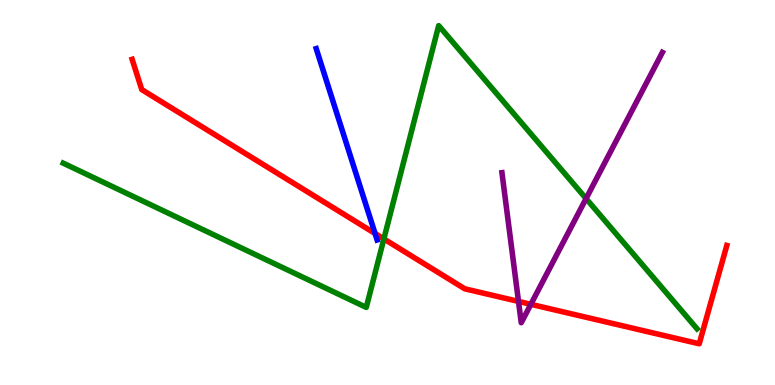[{'lines': ['blue', 'red'], 'intersections': [{'x': 4.84, 'y': 3.94}]}, {'lines': ['green', 'red'], 'intersections': [{'x': 4.95, 'y': 3.79}]}, {'lines': ['purple', 'red'], 'intersections': [{'x': 6.69, 'y': 2.17}, {'x': 6.85, 'y': 2.1}]}, {'lines': ['blue', 'green'], 'intersections': []}, {'lines': ['blue', 'purple'], 'intersections': []}, {'lines': ['green', 'purple'], 'intersections': [{'x': 7.56, 'y': 4.84}]}]